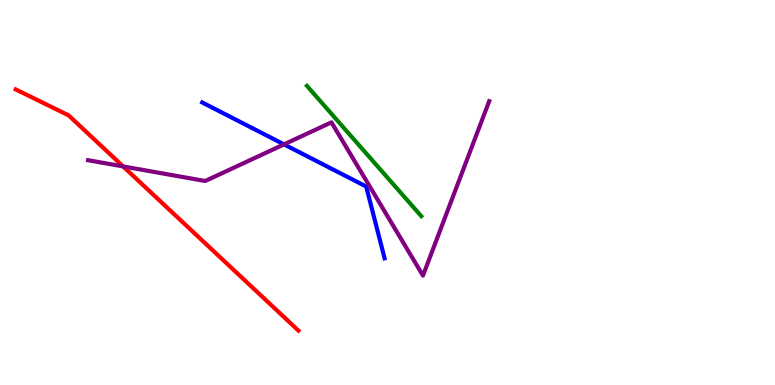[{'lines': ['blue', 'red'], 'intersections': []}, {'lines': ['green', 'red'], 'intersections': []}, {'lines': ['purple', 'red'], 'intersections': [{'x': 1.59, 'y': 5.68}]}, {'lines': ['blue', 'green'], 'intersections': []}, {'lines': ['blue', 'purple'], 'intersections': [{'x': 3.66, 'y': 6.25}]}, {'lines': ['green', 'purple'], 'intersections': []}]